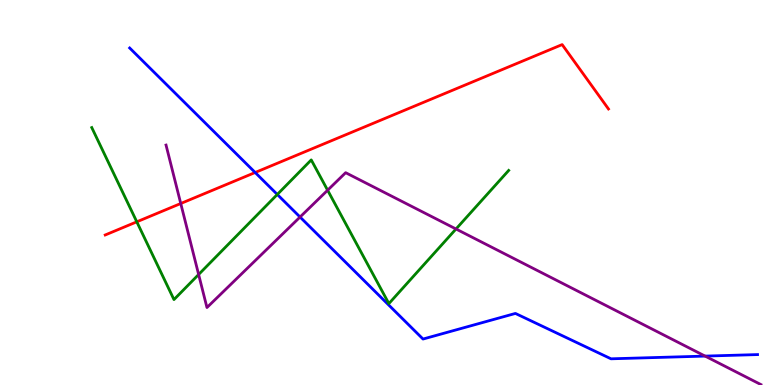[{'lines': ['blue', 'red'], 'intersections': [{'x': 3.29, 'y': 5.52}]}, {'lines': ['green', 'red'], 'intersections': [{'x': 1.77, 'y': 4.24}]}, {'lines': ['purple', 'red'], 'intersections': [{'x': 2.33, 'y': 4.71}]}, {'lines': ['blue', 'green'], 'intersections': [{'x': 3.58, 'y': 4.95}]}, {'lines': ['blue', 'purple'], 'intersections': [{'x': 3.87, 'y': 4.36}, {'x': 9.1, 'y': 0.751}]}, {'lines': ['green', 'purple'], 'intersections': [{'x': 2.56, 'y': 2.87}, {'x': 4.23, 'y': 5.06}, {'x': 5.88, 'y': 4.05}]}]